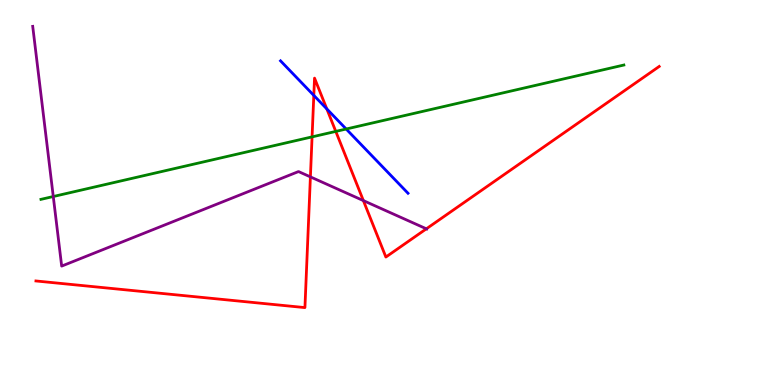[{'lines': ['blue', 'red'], 'intersections': [{'x': 4.05, 'y': 7.52}, {'x': 4.22, 'y': 7.17}]}, {'lines': ['green', 'red'], 'intersections': [{'x': 4.03, 'y': 6.44}, {'x': 4.33, 'y': 6.59}]}, {'lines': ['purple', 'red'], 'intersections': [{'x': 4.01, 'y': 5.41}, {'x': 4.69, 'y': 4.79}, {'x': 5.5, 'y': 4.06}]}, {'lines': ['blue', 'green'], 'intersections': [{'x': 4.47, 'y': 6.65}]}, {'lines': ['blue', 'purple'], 'intersections': []}, {'lines': ['green', 'purple'], 'intersections': [{'x': 0.687, 'y': 4.9}]}]